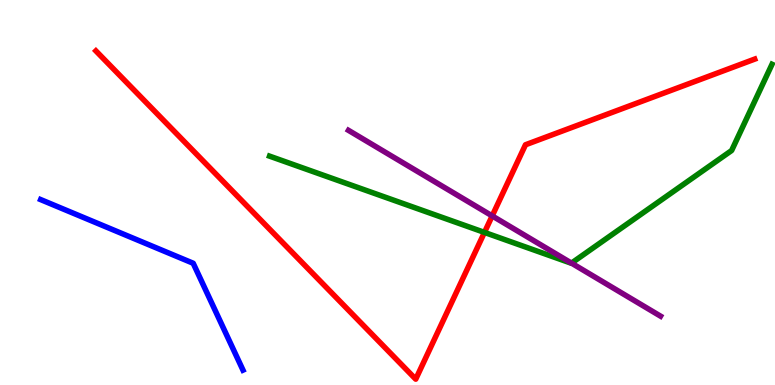[{'lines': ['blue', 'red'], 'intersections': []}, {'lines': ['green', 'red'], 'intersections': [{'x': 6.25, 'y': 3.96}]}, {'lines': ['purple', 'red'], 'intersections': [{'x': 6.35, 'y': 4.39}]}, {'lines': ['blue', 'green'], 'intersections': []}, {'lines': ['blue', 'purple'], 'intersections': []}, {'lines': ['green', 'purple'], 'intersections': [{'x': 7.37, 'y': 3.17}]}]